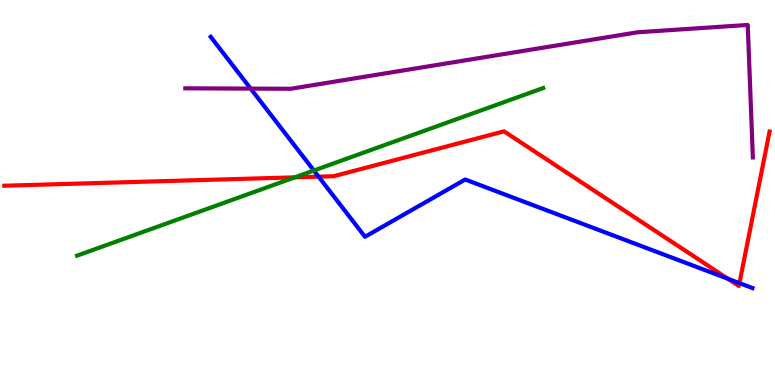[{'lines': ['blue', 'red'], 'intersections': [{'x': 4.11, 'y': 5.41}, {'x': 9.39, 'y': 2.76}, {'x': 9.54, 'y': 2.65}]}, {'lines': ['green', 'red'], 'intersections': [{'x': 3.8, 'y': 5.39}]}, {'lines': ['purple', 'red'], 'intersections': []}, {'lines': ['blue', 'green'], 'intersections': [{'x': 4.05, 'y': 5.57}]}, {'lines': ['blue', 'purple'], 'intersections': [{'x': 3.23, 'y': 7.7}]}, {'lines': ['green', 'purple'], 'intersections': []}]